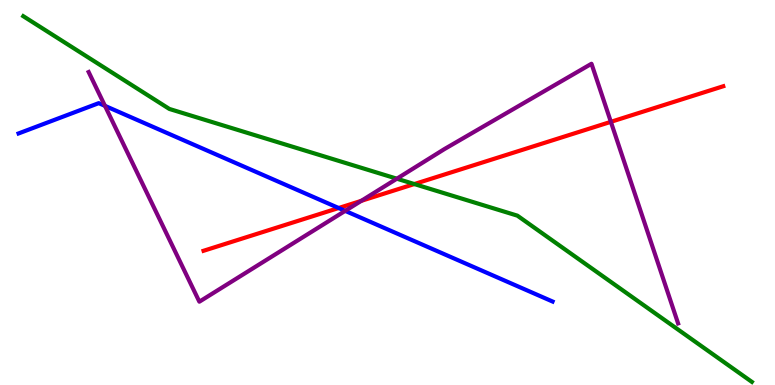[{'lines': ['blue', 'red'], 'intersections': [{'x': 4.37, 'y': 4.6}]}, {'lines': ['green', 'red'], 'intersections': [{'x': 5.35, 'y': 5.22}]}, {'lines': ['purple', 'red'], 'intersections': [{'x': 4.66, 'y': 4.78}, {'x': 7.88, 'y': 6.84}]}, {'lines': ['blue', 'green'], 'intersections': []}, {'lines': ['blue', 'purple'], 'intersections': [{'x': 1.35, 'y': 7.25}, {'x': 4.45, 'y': 4.52}]}, {'lines': ['green', 'purple'], 'intersections': [{'x': 5.12, 'y': 5.36}]}]